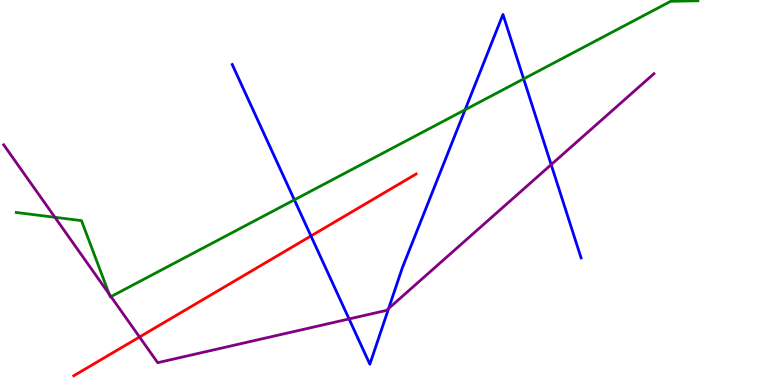[{'lines': ['blue', 'red'], 'intersections': [{'x': 4.01, 'y': 3.87}]}, {'lines': ['green', 'red'], 'intersections': []}, {'lines': ['purple', 'red'], 'intersections': [{'x': 1.8, 'y': 1.25}]}, {'lines': ['blue', 'green'], 'intersections': [{'x': 3.8, 'y': 4.81}, {'x': 6.0, 'y': 7.15}, {'x': 6.76, 'y': 7.95}]}, {'lines': ['blue', 'purple'], 'intersections': [{'x': 4.5, 'y': 1.72}, {'x': 5.01, 'y': 1.99}, {'x': 7.11, 'y': 5.72}]}, {'lines': ['green', 'purple'], 'intersections': [{'x': 0.709, 'y': 4.36}, {'x': 1.41, 'y': 2.36}, {'x': 1.43, 'y': 2.3}]}]